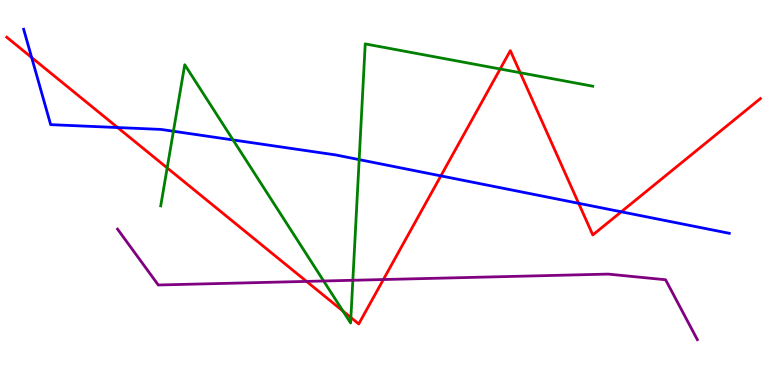[{'lines': ['blue', 'red'], 'intersections': [{'x': 0.409, 'y': 8.51}, {'x': 1.52, 'y': 6.69}, {'x': 5.69, 'y': 5.43}, {'x': 7.47, 'y': 4.72}, {'x': 8.02, 'y': 4.5}]}, {'lines': ['green', 'red'], 'intersections': [{'x': 2.16, 'y': 5.64}, {'x': 4.43, 'y': 1.92}, {'x': 4.53, 'y': 1.75}, {'x': 6.45, 'y': 8.21}, {'x': 6.71, 'y': 8.11}]}, {'lines': ['purple', 'red'], 'intersections': [{'x': 3.96, 'y': 2.69}, {'x': 4.95, 'y': 2.74}]}, {'lines': ['blue', 'green'], 'intersections': [{'x': 2.24, 'y': 6.59}, {'x': 3.01, 'y': 6.36}, {'x': 4.63, 'y': 5.85}]}, {'lines': ['blue', 'purple'], 'intersections': []}, {'lines': ['green', 'purple'], 'intersections': [{'x': 4.18, 'y': 2.7}, {'x': 4.55, 'y': 2.72}]}]